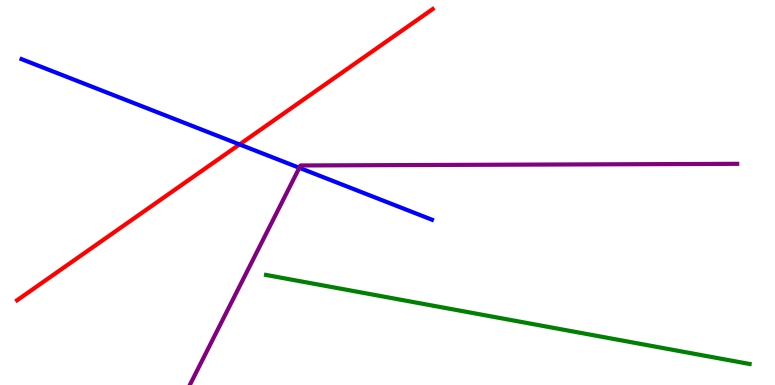[{'lines': ['blue', 'red'], 'intersections': [{'x': 3.09, 'y': 6.25}]}, {'lines': ['green', 'red'], 'intersections': []}, {'lines': ['purple', 'red'], 'intersections': []}, {'lines': ['blue', 'green'], 'intersections': []}, {'lines': ['blue', 'purple'], 'intersections': [{'x': 3.86, 'y': 5.64}]}, {'lines': ['green', 'purple'], 'intersections': []}]